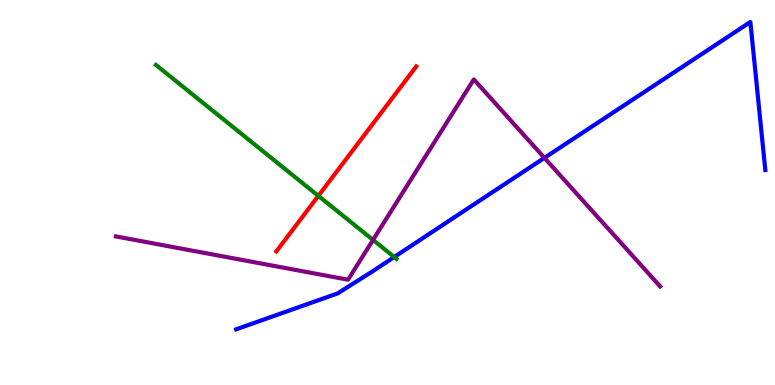[{'lines': ['blue', 'red'], 'intersections': []}, {'lines': ['green', 'red'], 'intersections': [{'x': 4.11, 'y': 4.91}]}, {'lines': ['purple', 'red'], 'intersections': []}, {'lines': ['blue', 'green'], 'intersections': [{'x': 5.09, 'y': 3.32}]}, {'lines': ['blue', 'purple'], 'intersections': [{'x': 7.03, 'y': 5.9}]}, {'lines': ['green', 'purple'], 'intersections': [{'x': 4.81, 'y': 3.77}]}]